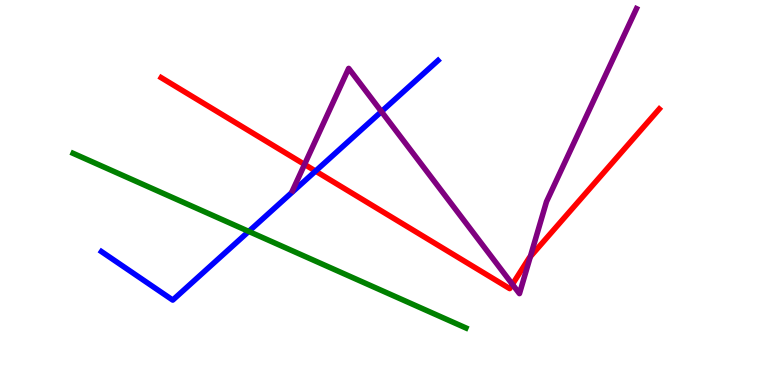[{'lines': ['blue', 'red'], 'intersections': [{'x': 4.07, 'y': 5.56}]}, {'lines': ['green', 'red'], 'intersections': []}, {'lines': ['purple', 'red'], 'intersections': [{'x': 3.93, 'y': 5.73}, {'x': 6.61, 'y': 2.61}, {'x': 6.84, 'y': 3.33}]}, {'lines': ['blue', 'green'], 'intersections': [{'x': 3.21, 'y': 3.99}]}, {'lines': ['blue', 'purple'], 'intersections': [{'x': 4.92, 'y': 7.1}]}, {'lines': ['green', 'purple'], 'intersections': []}]